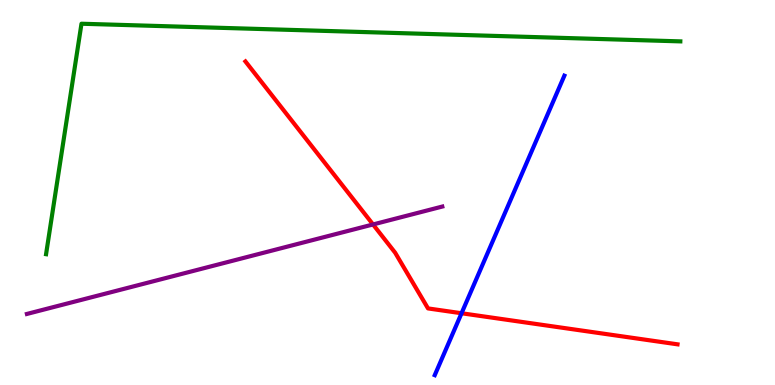[{'lines': ['blue', 'red'], 'intersections': [{'x': 5.96, 'y': 1.86}]}, {'lines': ['green', 'red'], 'intersections': []}, {'lines': ['purple', 'red'], 'intersections': [{'x': 4.81, 'y': 4.17}]}, {'lines': ['blue', 'green'], 'intersections': []}, {'lines': ['blue', 'purple'], 'intersections': []}, {'lines': ['green', 'purple'], 'intersections': []}]